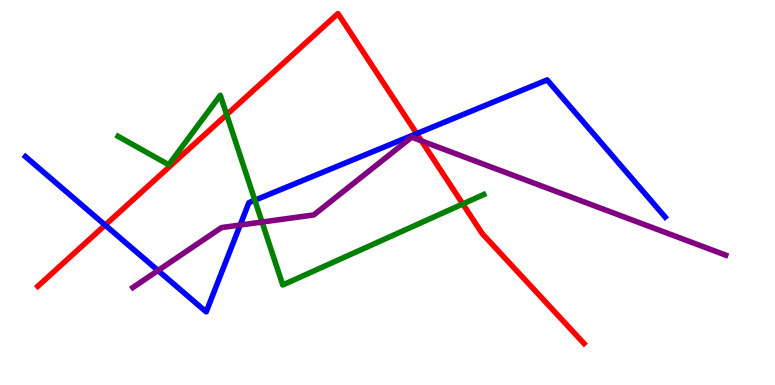[{'lines': ['blue', 'red'], 'intersections': [{'x': 1.36, 'y': 4.15}, {'x': 5.38, 'y': 6.53}]}, {'lines': ['green', 'red'], 'intersections': [{'x': 2.93, 'y': 7.02}, {'x': 5.97, 'y': 4.7}]}, {'lines': ['purple', 'red'], 'intersections': [{'x': 5.44, 'y': 6.34}]}, {'lines': ['blue', 'green'], 'intersections': [{'x': 3.29, 'y': 4.8}]}, {'lines': ['blue', 'purple'], 'intersections': [{'x': 2.04, 'y': 2.97}, {'x': 3.1, 'y': 4.16}]}, {'lines': ['green', 'purple'], 'intersections': [{'x': 3.38, 'y': 4.23}]}]